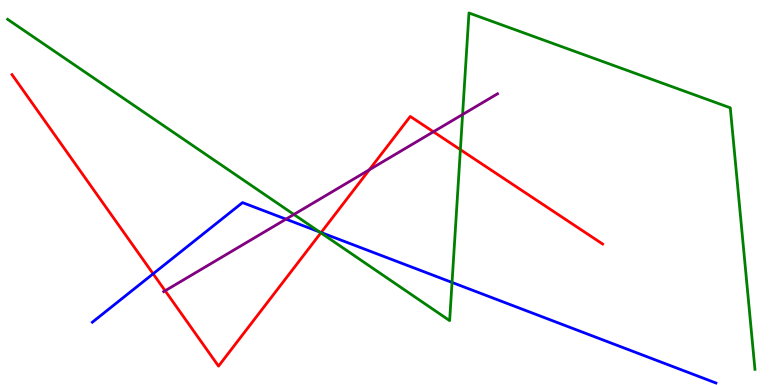[{'lines': ['blue', 'red'], 'intersections': [{'x': 1.98, 'y': 2.89}, {'x': 4.14, 'y': 3.96}]}, {'lines': ['green', 'red'], 'intersections': [{'x': 4.14, 'y': 3.95}, {'x': 5.94, 'y': 6.11}]}, {'lines': ['purple', 'red'], 'intersections': [{'x': 2.13, 'y': 2.45}, {'x': 4.77, 'y': 5.59}, {'x': 5.59, 'y': 6.58}]}, {'lines': ['blue', 'green'], 'intersections': [{'x': 4.12, 'y': 3.98}, {'x': 5.83, 'y': 2.66}]}, {'lines': ['blue', 'purple'], 'intersections': [{'x': 3.69, 'y': 4.31}]}, {'lines': ['green', 'purple'], 'intersections': [{'x': 3.79, 'y': 4.43}, {'x': 5.97, 'y': 7.03}]}]